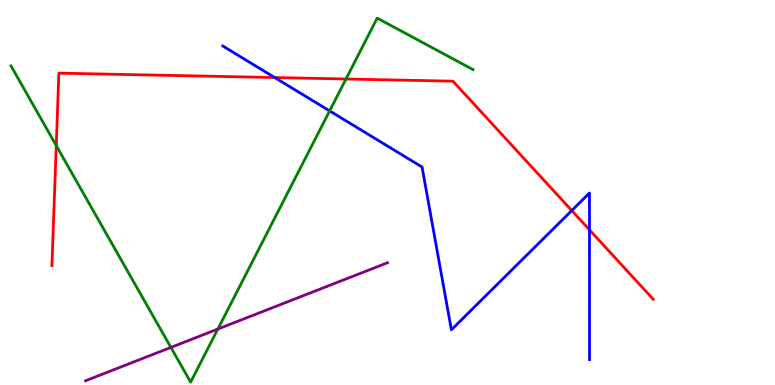[{'lines': ['blue', 'red'], 'intersections': [{'x': 3.54, 'y': 7.99}, {'x': 7.38, 'y': 4.53}, {'x': 7.61, 'y': 4.03}]}, {'lines': ['green', 'red'], 'intersections': [{'x': 0.726, 'y': 6.22}, {'x': 4.46, 'y': 7.95}]}, {'lines': ['purple', 'red'], 'intersections': []}, {'lines': ['blue', 'green'], 'intersections': [{'x': 4.25, 'y': 7.12}]}, {'lines': ['blue', 'purple'], 'intersections': []}, {'lines': ['green', 'purple'], 'intersections': [{'x': 2.21, 'y': 0.976}, {'x': 2.81, 'y': 1.45}]}]